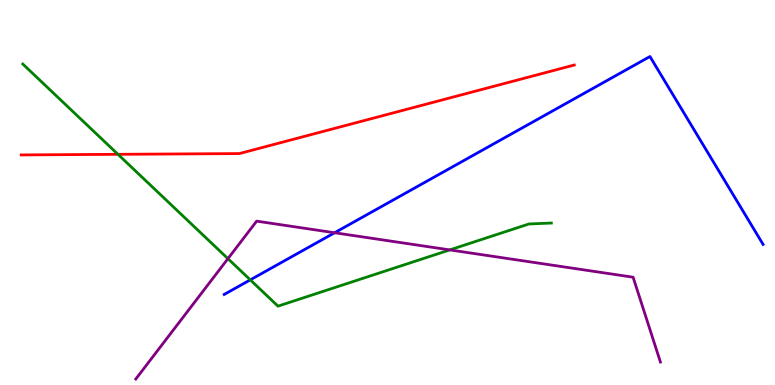[{'lines': ['blue', 'red'], 'intersections': []}, {'lines': ['green', 'red'], 'intersections': [{'x': 1.52, 'y': 5.99}]}, {'lines': ['purple', 'red'], 'intersections': []}, {'lines': ['blue', 'green'], 'intersections': [{'x': 3.23, 'y': 2.73}]}, {'lines': ['blue', 'purple'], 'intersections': [{'x': 4.32, 'y': 3.95}]}, {'lines': ['green', 'purple'], 'intersections': [{'x': 2.94, 'y': 3.28}, {'x': 5.8, 'y': 3.51}]}]